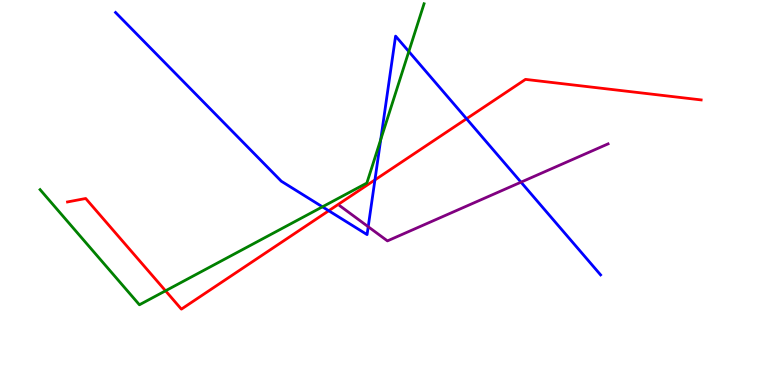[{'lines': ['blue', 'red'], 'intersections': [{'x': 4.24, 'y': 4.53}, {'x': 4.84, 'y': 5.33}, {'x': 6.02, 'y': 6.92}]}, {'lines': ['green', 'red'], 'intersections': [{'x': 2.14, 'y': 2.45}]}, {'lines': ['purple', 'red'], 'intersections': []}, {'lines': ['blue', 'green'], 'intersections': [{'x': 4.16, 'y': 4.63}, {'x': 4.91, 'y': 6.38}, {'x': 5.28, 'y': 8.66}]}, {'lines': ['blue', 'purple'], 'intersections': [{'x': 4.75, 'y': 4.11}, {'x': 6.72, 'y': 5.27}]}, {'lines': ['green', 'purple'], 'intersections': []}]